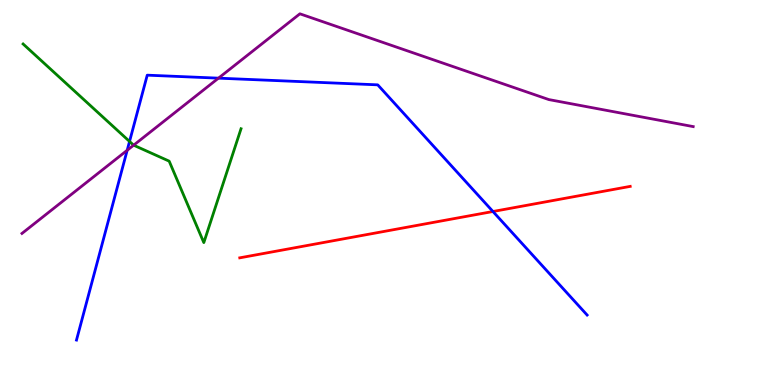[{'lines': ['blue', 'red'], 'intersections': [{'x': 6.36, 'y': 4.51}]}, {'lines': ['green', 'red'], 'intersections': []}, {'lines': ['purple', 'red'], 'intersections': []}, {'lines': ['blue', 'green'], 'intersections': [{'x': 1.67, 'y': 6.33}]}, {'lines': ['blue', 'purple'], 'intersections': [{'x': 1.64, 'y': 6.1}, {'x': 2.82, 'y': 7.97}]}, {'lines': ['green', 'purple'], 'intersections': [{'x': 1.72, 'y': 6.23}]}]